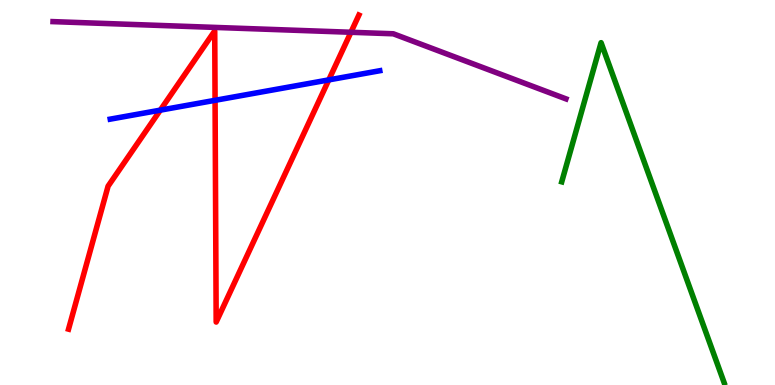[{'lines': ['blue', 'red'], 'intersections': [{'x': 2.07, 'y': 7.14}, {'x': 2.78, 'y': 7.39}, {'x': 4.24, 'y': 7.92}]}, {'lines': ['green', 'red'], 'intersections': []}, {'lines': ['purple', 'red'], 'intersections': [{'x': 4.53, 'y': 9.16}]}, {'lines': ['blue', 'green'], 'intersections': []}, {'lines': ['blue', 'purple'], 'intersections': []}, {'lines': ['green', 'purple'], 'intersections': []}]